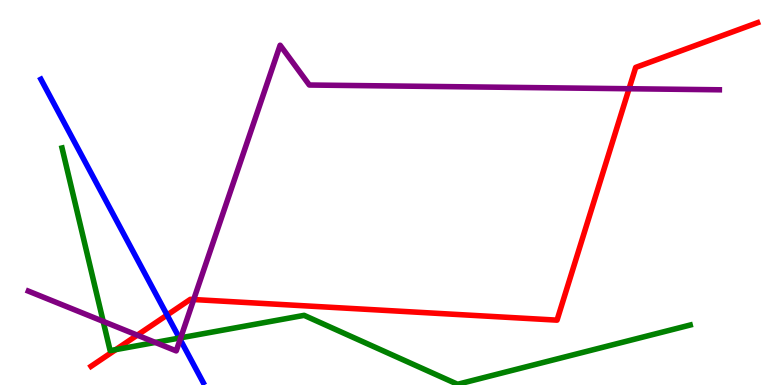[{'lines': ['blue', 'red'], 'intersections': [{'x': 2.16, 'y': 1.82}]}, {'lines': ['green', 'red'], 'intersections': [{'x': 1.49, 'y': 0.919}]}, {'lines': ['purple', 'red'], 'intersections': [{'x': 1.77, 'y': 1.29}, {'x': 2.5, 'y': 2.22}, {'x': 8.12, 'y': 7.7}]}, {'lines': ['blue', 'green'], 'intersections': [{'x': 2.31, 'y': 1.22}]}, {'lines': ['blue', 'purple'], 'intersections': [{'x': 2.32, 'y': 1.18}]}, {'lines': ['green', 'purple'], 'intersections': [{'x': 1.33, 'y': 1.65}, {'x': 2.0, 'y': 1.11}, {'x': 2.33, 'y': 1.23}]}]